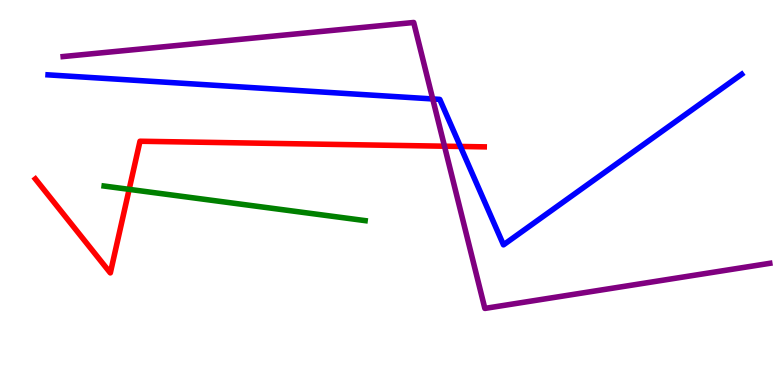[{'lines': ['blue', 'red'], 'intersections': [{'x': 5.94, 'y': 6.2}]}, {'lines': ['green', 'red'], 'intersections': [{'x': 1.67, 'y': 5.08}]}, {'lines': ['purple', 'red'], 'intersections': [{'x': 5.74, 'y': 6.2}]}, {'lines': ['blue', 'green'], 'intersections': []}, {'lines': ['blue', 'purple'], 'intersections': [{'x': 5.58, 'y': 7.43}]}, {'lines': ['green', 'purple'], 'intersections': []}]